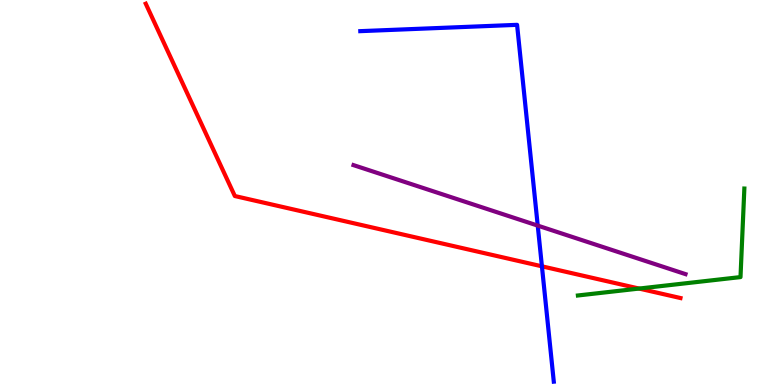[{'lines': ['blue', 'red'], 'intersections': [{'x': 6.99, 'y': 3.08}]}, {'lines': ['green', 'red'], 'intersections': [{'x': 8.25, 'y': 2.5}]}, {'lines': ['purple', 'red'], 'intersections': []}, {'lines': ['blue', 'green'], 'intersections': []}, {'lines': ['blue', 'purple'], 'intersections': [{'x': 6.94, 'y': 4.14}]}, {'lines': ['green', 'purple'], 'intersections': []}]